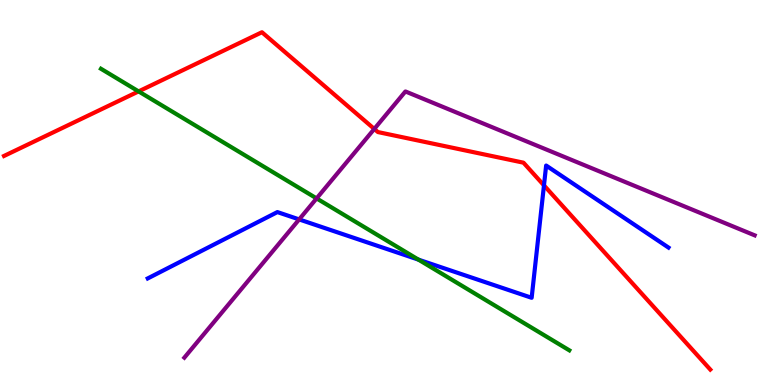[{'lines': ['blue', 'red'], 'intersections': [{'x': 7.02, 'y': 5.19}]}, {'lines': ['green', 'red'], 'intersections': [{'x': 1.79, 'y': 7.63}]}, {'lines': ['purple', 'red'], 'intersections': [{'x': 4.83, 'y': 6.65}]}, {'lines': ['blue', 'green'], 'intersections': [{'x': 5.4, 'y': 3.26}]}, {'lines': ['blue', 'purple'], 'intersections': [{'x': 3.86, 'y': 4.3}]}, {'lines': ['green', 'purple'], 'intersections': [{'x': 4.09, 'y': 4.85}]}]